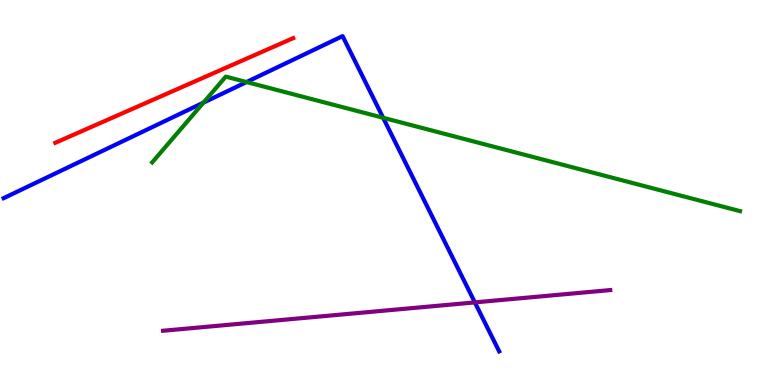[{'lines': ['blue', 'red'], 'intersections': []}, {'lines': ['green', 'red'], 'intersections': []}, {'lines': ['purple', 'red'], 'intersections': []}, {'lines': ['blue', 'green'], 'intersections': [{'x': 2.63, 'y': 7.33}, {'x': 3.18, 'y': 7.87}, {'x': 4.94, 'y': 6.94}]}, {'lines': ['blue', 'purple'], 'intersections': [{'x': 6.13, 'y': 2.15}]}, {'lines': ['green', 'purple'], 'intersections': []}]